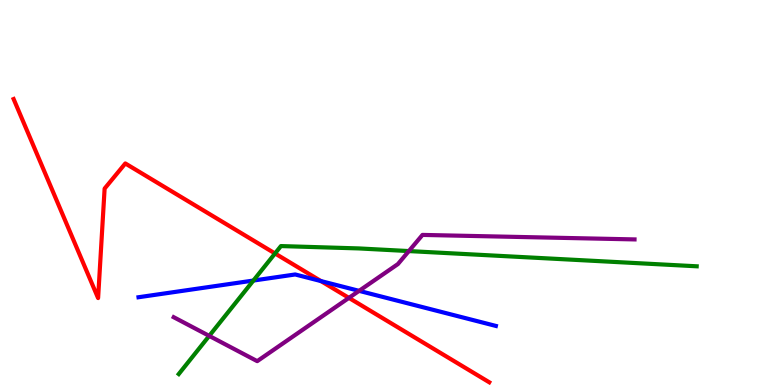[{'lines': ['blue', 'red'], 'intersections': [{'x': 4.14, 'y': 2.7}]}, {'lines': ['green', 'red'], 'intersections': [{'x': 3.55, 'y': 3.42}]}, {'lines': ['purple', 'red'], 'intersections': [{'x': 4.5, 'y': 2.26}]}, {'lines': ['blue', 'green'], 'intersections': [{'x': 3.27, 'y': 2.71}]}, {'lines': ['blue', 'purple'], 'intersections': [{'x': 4.63, 'y': 2.45}]}, {'lines': ['green', 'purple'], 'intersections': [{'x': 2.7, 'y': 1.28}, {'x': 5.28, 'y': 3.48}]}]